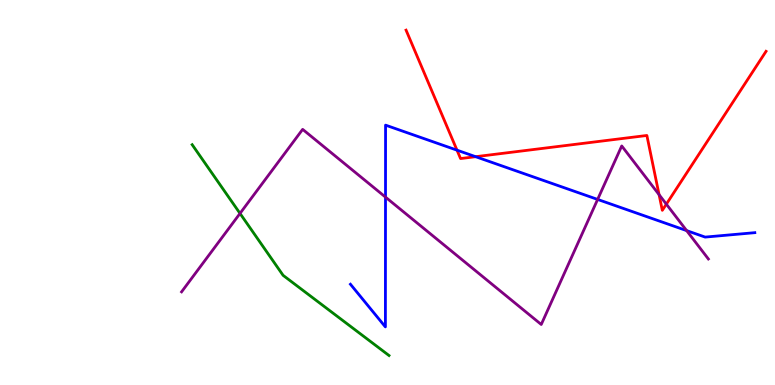[{'lines': ['blue', 'red'], 'intersections': [{'x': 5.9, 'y': 6.1}, {'x': 6.14, 'y': 5.93}]}, {'lines': ['green', 'red'], 'intersections': []}, {'lines': ['purple', 'red'], 'intersections': [{'x': 8.5, 'y': 4.94}, {'x': 8.6, 'y': 4.7}]}, {'lines': ['blue', 'green'], 'intersections': []}, {'lines': ['blue', 'purple'], 'intersections': [{'x': 4.97, 'y': 4.88}, {'x': 7.71, 'y': 4.82}, {'x': 8.86, 'y': 4.01}]}, {'lines': ['green', 'purple'], 'intersections': [{'x': 3.1, 'y': 4.46}]}]